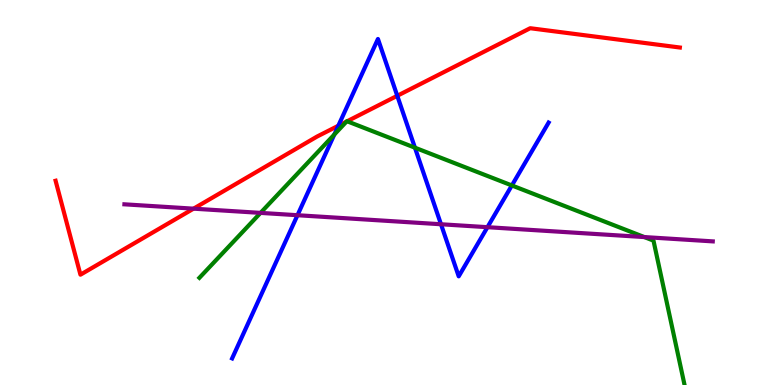[{'lines': ['blue', 'red'], 'intersections': [{'x': 4.37, 'y': 6.73}, {'x': 5.13, 'y': 7.51}]}, {'lines': ['green', 'red'], 'intersections': [{'x': 4.47, 'y': 6.84}, {'x': 4.48, 'y': 6.85}]}, {'lines': ['purple', 'red'], 'intersections': [{'x': 2.5, 'y': 4.58}]}, {'lines': ['blue', 'green'], 'intersections': [{'x': 4.31, 'y': 6.51}, {'x': 5.35, 'y': 6.16}, {'x': 6.6, 'y': 5.18}]}, {'lines': ['blue', 'purple'], 'intersections': [{'x': 3.84, 'y': 4.41}, {'x': 5.69, 'y': 4.18}, {'x': 6.29, 'y': 4.1}]}, {'lines': ['green', 'purple'], 'intersections': [{'x': 3.36, 'y': 4.47}, {'x': 8.31, 'y': 3.84}]}]